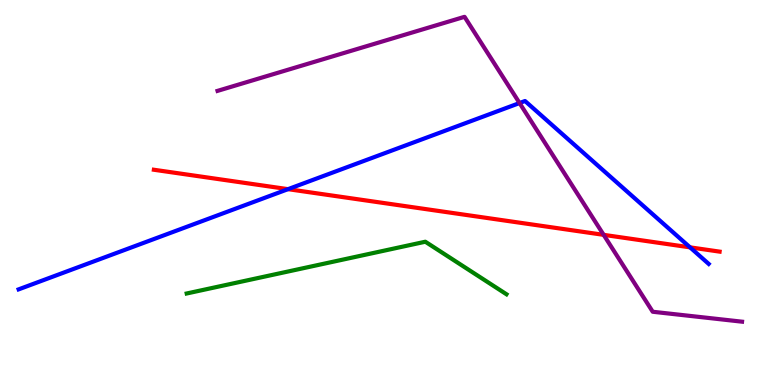[{'lines': ['blue', 'red'], 'intersections': [{'x': 3.72, 'y': 5.09}, {'x': 8.9, 'y': 3.58}]}, {'lines': ['green', 'red'], 'intersections': []}, {'lines': ['purple', 'red'], 'intersections': [{'x': 7.79, 'y': 3.9}]}, {'lines': ['blue', 'green'], 'intersections': []}, {'lines': ['blue', 'purple'], 'intersections': [{'x': 6.7, 'y': 7.32}]}, {'lines': ['green', 'purple'], 'intersections': []}]